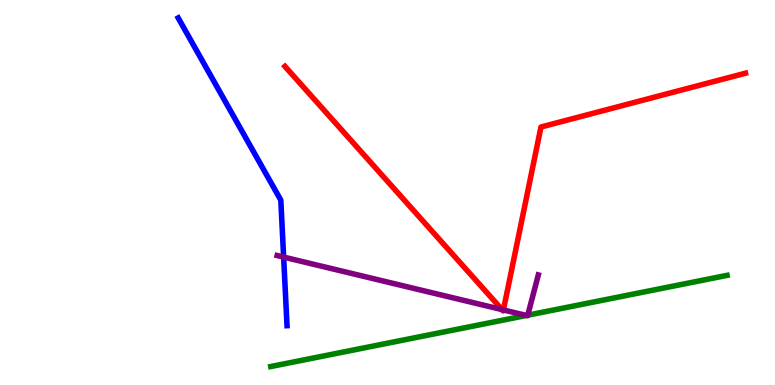[{'lines': ['blue', 'red'], 'intersections': []}, {'lines': ['green', 'red'], 'intersections': []}, {'lines': ['purple', 'red'], 'intersections': [{'x': 6.48, 'y': 1.96}, {'x': 6.5, 'y': 1.95}]}, {'lines': ['blue', 'green'], 'intersections': []}, {'lines': ['blue', 'purple'], 'intersections': [{'x': 3.66, 'y': 3.32}]}, {'lines': ['green', 'purple'], 'intersections': [{'x': 6.79, 'y': 1.81}, {'x': 6.81, 'y': 1.81}]}]